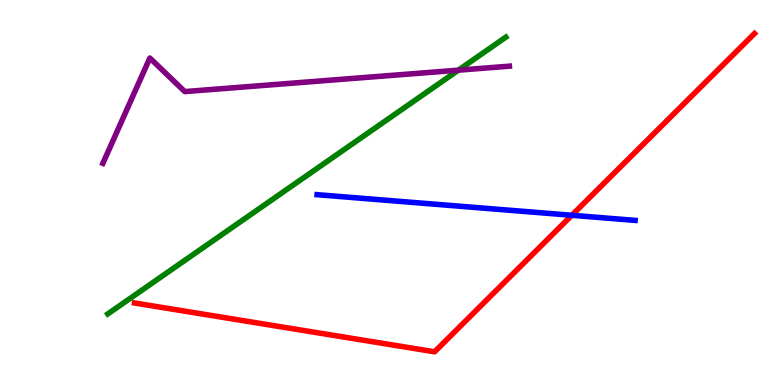[{'lines': ['blue', 'red'], 'intersections': [{'x': 7.38, 'y': 4.41}]}, {'lines': ['green', 'red'], 'intersections': []}, {'lines': ['purple', 'red'], 'intersections': []}, {'lines': ['blue', 'green'], 'intersections': []}, {'lines': ['blue', 'purple'], 'intersections': []}, {'lines': ['green', 'purple'], 'intersections': [{'x': 5.91, 'y': 8.18}]}]